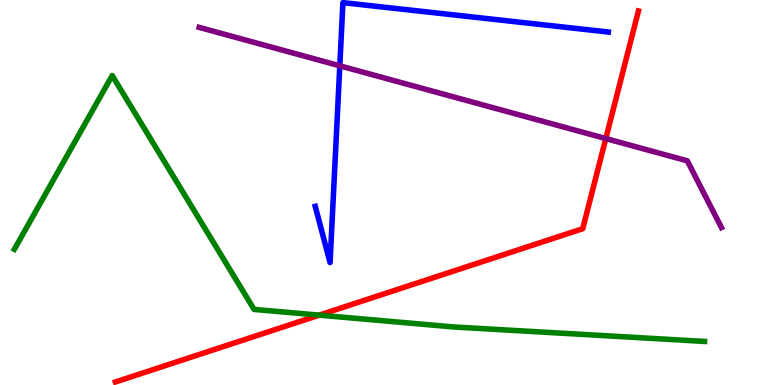[{'lines': ['blue', 'red'], 'intersections': []}, {'lines': ['green', 'red'], 'intersections': [{'x': 4.12, 'y': 1.81}]}, {'lines': ['purple', 'red'], 'intersections': [{'x': 7.82, 'y': 6.4}]}, {'lines': ['blue', 'green'], 'intersections': []}, {'lines': ['blue', 'purple'], 'intersections': [{'x': 4.38, 'y': 8.29}]}, {'lines': ['green', 'purple'], 'intersections': []}]